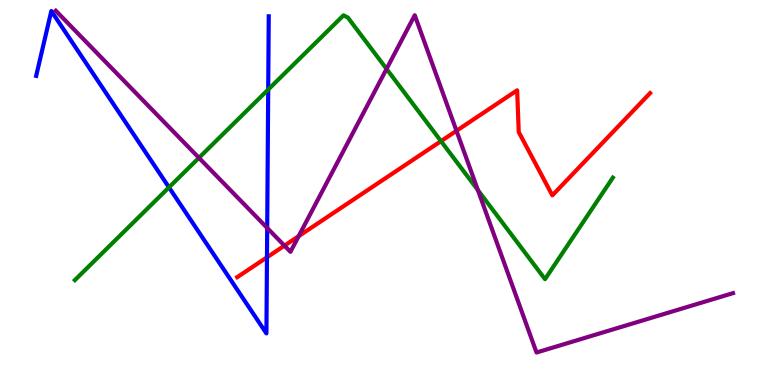[{'lines': ['blue', 'red'], 'intersections': [{'x': 3.44, 'y': 3.32}]}, {'lines': ['green', 'red'], 'intersections': [{'x': 5.69, 'y': 6.33}]}, {'lines': ['purple', 'red'], 'intersections': [{'x': 3.67, 'y': 3.62}, {'x': 3.85, 'y': 3.87}, {'x': 5.89, 'y': 6.6}]}, {'lines': ['blue', 'green'], 'intersections': [{'x': 2.18, 'y': 5.13}, {'x': 3.46, 'y': 7.67}]}, {'lines': ['blue', 'purple'], 'intersections': [{'x': 3.45, 'y': 4.08}]}, {'lines': ['green', 'purple'], 'intersections': [{'x': 2.57, 'y': 5.9}, {'x': 4.99, 'y': 8.21}, {'x': 6.17, 'y': 5.06}]}]